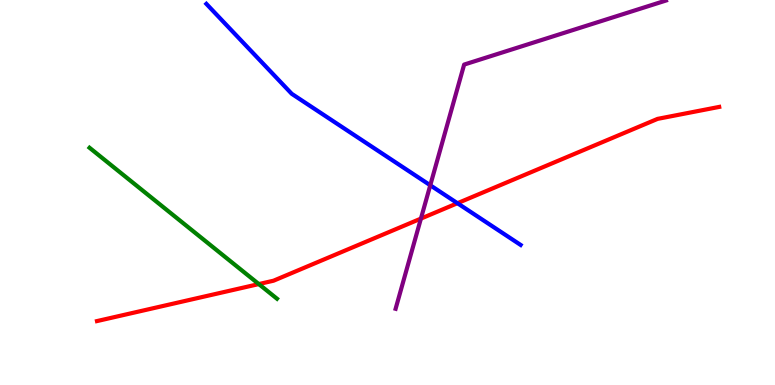[{'lines': ['blue', 'red'], 'intersections': [{'x': 5.9, 'y': 4.72}]}, {'lines': ['green', 'red'], 'intersections': [{'x': 3.34, 'y': 2.62}]}, {'lines': ['purple', 'red'], 'intersections': [{'x': 5.43, 'y': 4.32}]}, {'lines': ['blue', 'green'], 'intersections': []}, {'lines': ['blue', 'purple'], 'intersections': [{'x': 5.55, 'y': 5.19}]}, {'lines': ['green', 'purple'], 'intersections': []}]